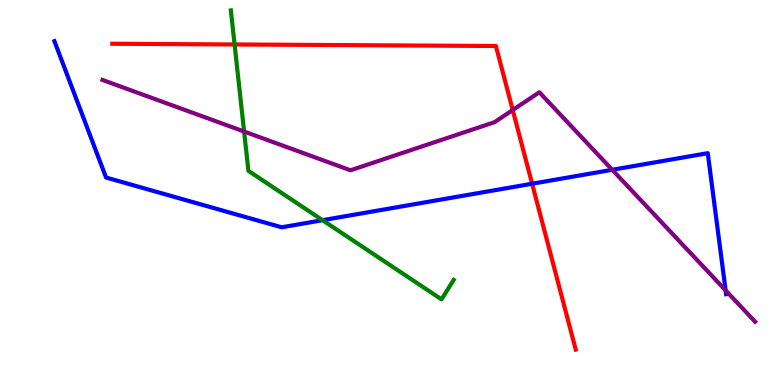[{'lines': ['blue', 'red'], 'intersections': [{'x': 6.87, 'y': 5.23}]}, {'lines': ['green', 'red'], 'intersections': [{'x': 3.03, 'y': 8.85}]}, {'lines': ['purple', 'red'], 'intersections': [{'x': 6.62, 'y': 7.14}]}, {'lines': ['blue', 'green'], 'intersections': [{'x': 4.16, 'y': 4.28}]}, {'lines': ['blue', 'purple'], 'intersections': [{'x': 7.9, 'y': 5.59}, {'x': 9.36, 'y': 2.46}]}, {'lines': ['green', 'purple'], 'intersections': [{'x': 3.15, 'y': 6.58}]}]